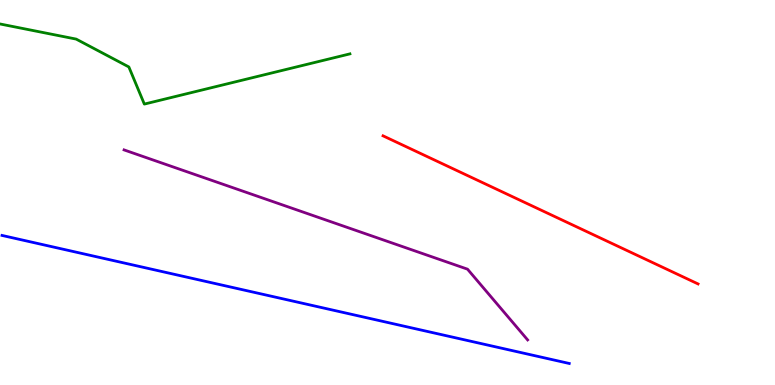[{'lines': ['blue', 'red'], 'intersections': []}, {'lines': ['green', 'red'], 'intersections': []}, {'lines': ['purple', 'red'], 'intersections': []}, {'lines': ['blue', 'green'], 'intersections': []}, {'lines': ['blue', 'purple'], 'intersections': []}, {'lines': ['green', 'purple'], 'intersections': []}]